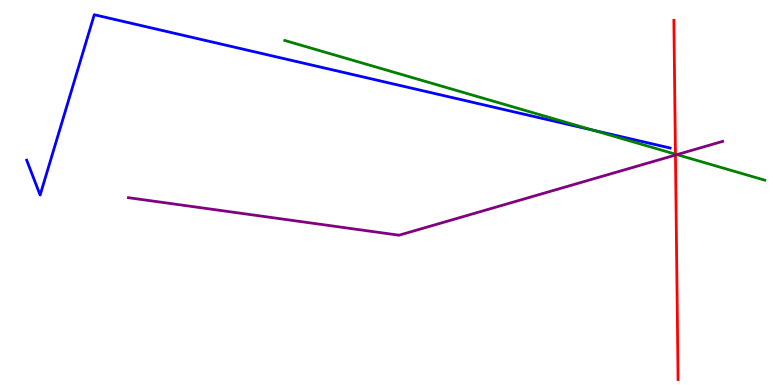[{'lines': ['blue', 'red'], 'intersections': []}, {'lines': ['green', 'red'], 'intersections': [{'x': 8.72, 'y': 6.0}]}, {'lines': ['purple', 'red'], 'intersections': [{'x': 8.72, 'y': 5.97}]}, {'lines': ['blue', 'green'], 'intersections': [{'x': 7.65, 'y': 6.62}]}, {'lines': ['blue', 'purple'], 'intersections': []}, {'lines': ['green', 'purple'], 'intersections': [{'x': 8.74, 'y': 5.98}]}]